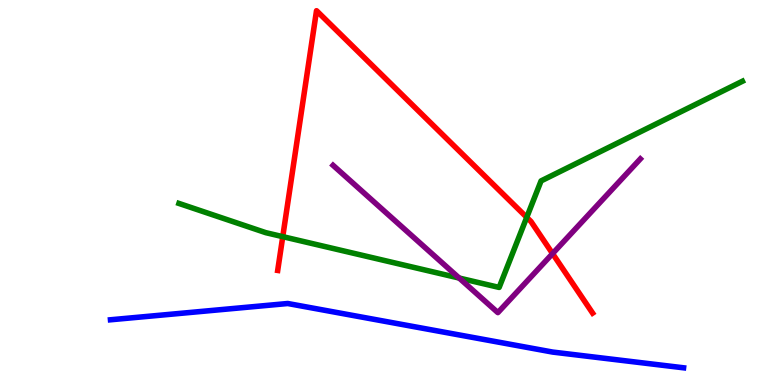[{'lines': ['blue', 'red'], 'intersections': []}, {'lines': ['green', 'red'], 'intersections': [{'x': 3.65, 'y': 3.85}, {'x': 6.8, 'y': 4.35}]}, {'lines': ['purple', 'red'], 'intersections': [{'x': 7.13, 'y': 3.41}]}, {'lines': ['blue', 'green'], 'intersections': []}, {'lines': ['blue', 'purple'], 'intersections': []}, {'lines': ['green', 'purple'], 'intersections': [{'x': 5.92, 'y': 2.78}]}]